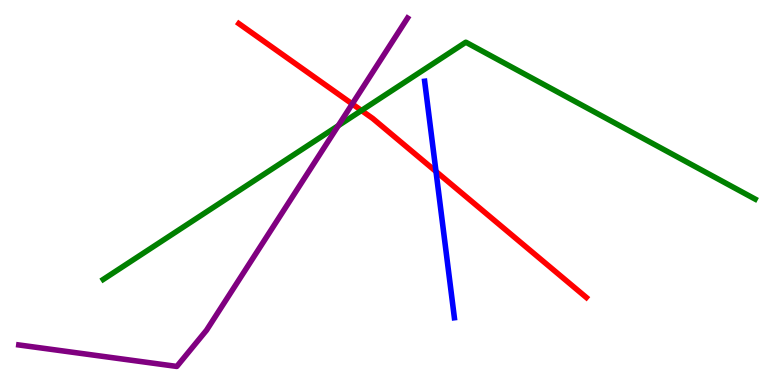[{'lines': ['blue', 'red'], 'intersections': [{'x': 5.63, 'y': 5.55}]}, {'lines': ['green', 'red'], 'intersections': [{'x': 4.66, 'y': 7.13}]}, {'lines': ['purple', 'red'], 'intersections': [{'x': 4.55, 'y': 7.3}]}, {'lines': ['blue', 'green'], 'intersections': []}, {'lines': ['blue', 'purple'], 'intersections': []}, {'lines': ['green', 'purple'], 'intersections': [{'x': 4.36, 'y': 6.74}]}]